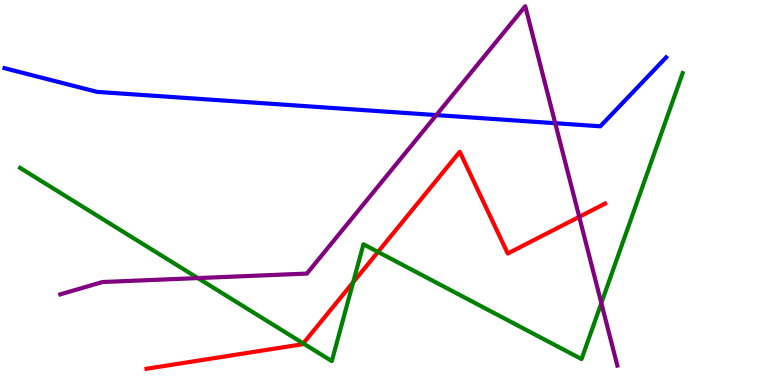[{'lines': ['blue', 'red'], 'intersections': []}, {'lines': ['green', 'red'], 'intersections': [{'x': 3.91, 'y': 1.08}, {'x': 4.56, 'y': 2.67}, {'x': 4.88, 'y': 3.46}]}, {'lines': ['purple', 'red'], 'intersections': [{'x': 7.47, 'y': 4.37}]}, {'lines': ['blue', 'green'], 'intersections': []}, {'lines': ['blue', 'purple'], 'intersections': [{'x': 5.63, 'y': 7.01}, {'x': 7.16, 'y': 6.8}]}, {'lines': ['green', 'purple'], 'intersections': [{'x': 2.55, 'y': 2.78}, {'x': 7.76, 'y': 2.13}]}]